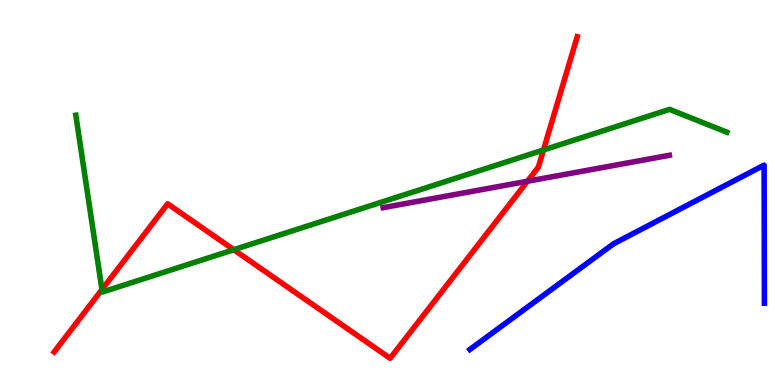[{'lines': ['blue', 'red'], 'intersections': []}, {'lines': ['green', 'red'], 'intersections': [{'x': 1.32, 'y': 2.48}, {'x': 3.02, 'y': 3.51}, {'x': 7.01, 'y': 6.1}]}, {'lines': ['purple', 'red'], 'intersections': [{'x': 6.81, 'y': 5.29}]}, {'lines': ['blue', 'green'], 'intersections': []}, {'lines': ['blue', 'purple'], 'intersections': []}, {'lines': ['green', 'purple'], 'intersections': []}]